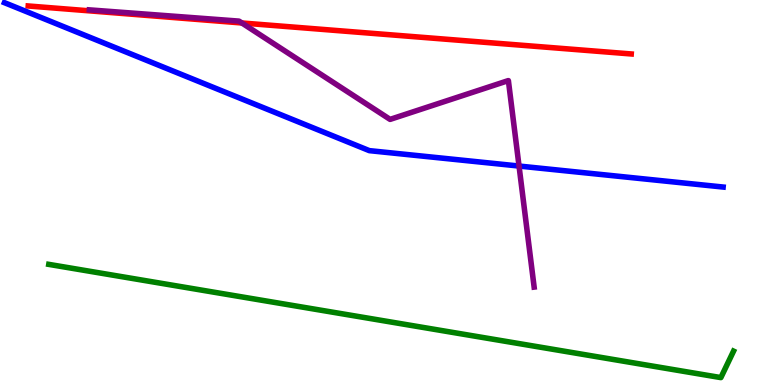[{'lines': ['blue', 'red'], 'intersections': []}, {'lines': ['green', 'red'], 'intersections': []}, {'lines': ['purple', 'red'], 'intersections': [{'x': 3.12, 'y': 9.4}]}, {'lines': ['blue', 'green'], 'intersections': []}, {'lines': ['blue', 'purple'], 'intersections': [{'x': 6.7, 'y': 5.69}]}, {'lines': ['green', 'purple'], 'intersections': []}]